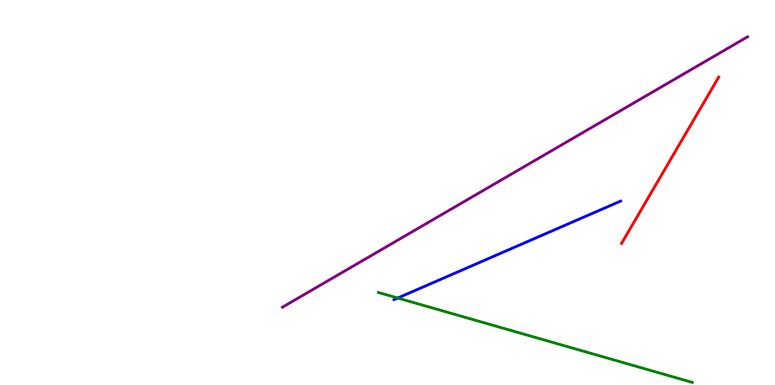[{'lines': ['blue', 'red'], 'intersections': []}, {'lines': ['green', 'red'], 'intersections': []}, {'lines': ['purple', 'red'], 'intersections': []}, {'lines': ['blue', 'green'], 'intersections': [{'x': 5.13, 'y': 2.26}]}, {'lines': ['blue', 'purple'], 'intersections': []}, {'lines': ['green', 'purple'], 'intersections': []}]